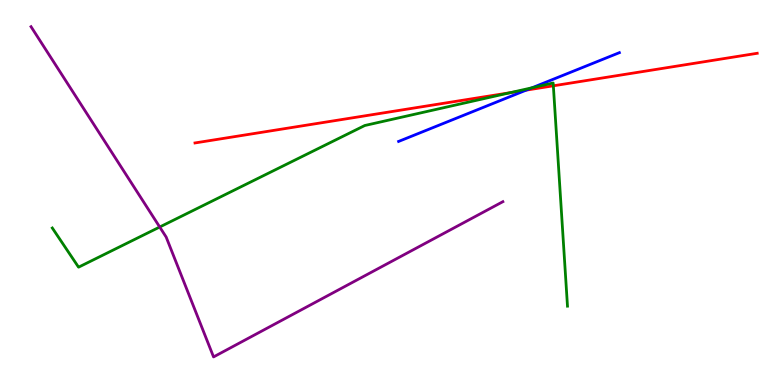[{'lines': ['blue', 'red'], 'intersections': [{'x': 6.79, 'y': 7.66}]}, {'lines': ['green', 'red'], 'intersections': [{'x': 6.59, 'y': 7.59}, {'x': 7.14, 'y': 7.77}]}, {'lines': ['purple', 'red'], 'intersections': []}, {'lines': ['blue', 'green'], 'intersections': [{'x': 6.87, 'y': 7.72}]}, {'lines': ['blue', 'purple'], 'intersections': []}, {'lines': ['green', 'purple'], 'intersections': [{'x': 2.06, 'y': 4.1}]}]